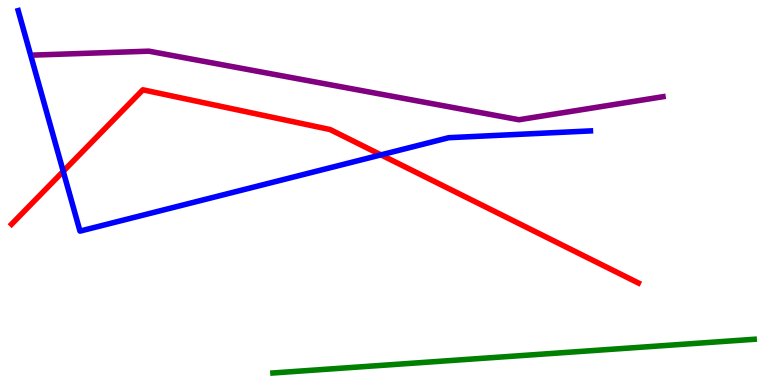[{'lines': ['blue', 'red'], 'intersections': [{'x': 0.816, 'y': 5.55}, {'x': 4.92, 'y': 5.98}]}, {'lines': ['green', 'red'], 'intersections': []}, {'lines': ['purple', 'red'], 'intersections': []}, {'lines': ['blue', 'green'], 'intersections': []}, {'lines': ['blue', 'purple'], 'intersections': []}, {'lines': ['green', 'purple'], 'intersections': []}]